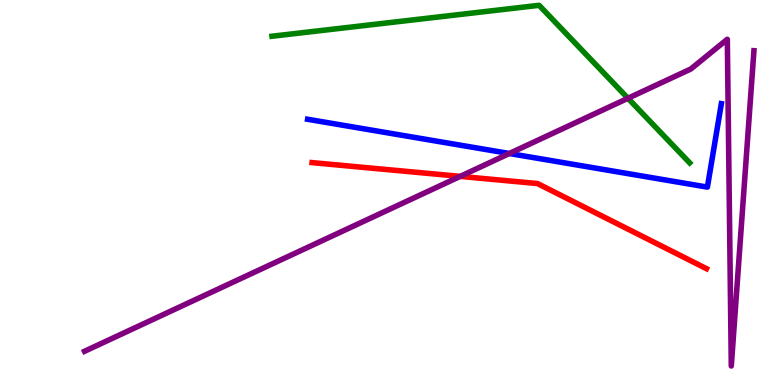[{'lines': ['blue', 'red'], 'intersections': []}, {'lines': ['green', 'red'], 'intersections': []}, {'lines': ['purple', 'red'], 'intersections': [{'x': 5.94, 'y': 5.42}]}, {'lines': ['blue', 'green'], 'intersections': []}, {'lines': ['blue', 'purple'], 'intersections': [{'x': 6.57, 'y': 6.01}]}, {'lines': ['green', 'purple'], 'intersections': [{'x': 8.1, 'y': 7.45}]}]